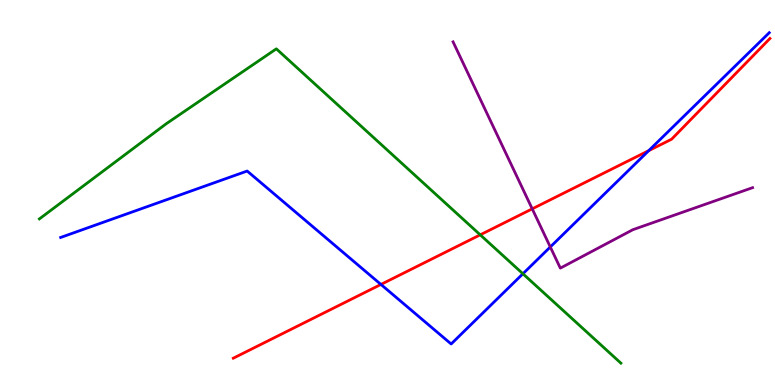[{'lines': ['blue', 'red'], 'intersections': [{'x': 4.92, 'y': 2.61}, {'x': 8.37, 'y': 6.09}]}, {'lines': ['green', 'red'], 'intersections': [{'x': 6.2, 'y': 3.9}]}, {'lines': ['purple', 'red'], 'intersections': [{'x': 6.87, 'y': 4.58}]}, {'lines': ['blue', 'green'], 'intersections': [{'x': 6.75, 'y': 2.89}]}, {'lines': ['blue', 'purple'], 'intersections': [{'x': 7.1, 'y': 3.59}]}, {'lines': ['green', 'purple'], 'intersections': []}]